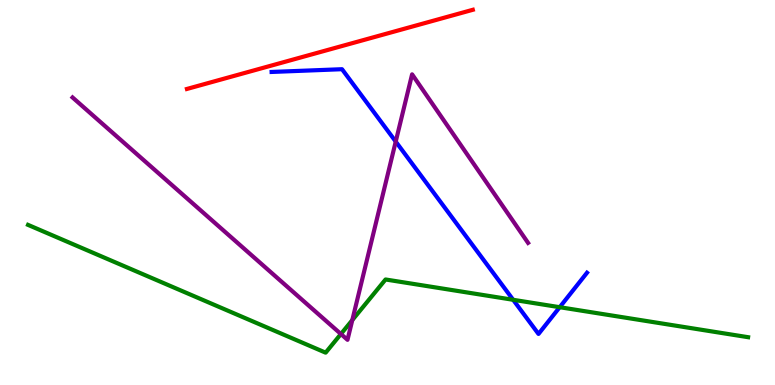[{'lines': ['blue', 'red'], 'intersections': []}, {'lines': ['green', 'red'], 'intersections': []}, {'lines': ['purple', 'red'], 'intersections': []}, {'lines': ['blue', 'green'], 'intersections': [{'x': 6.62, 'y': 2.21}, {'x': 7.22, 'y': 2.02}]}, {'lines': ['blue', 'purple'], 'intersections': [{'x': 5.11, 'y': 6.32}]}, {'lines': ['green', 'purple'], 'intersections': [{'x': 4.4, 'y': 1.32}, {'x': 4.55, 'y': 1.69}]}]